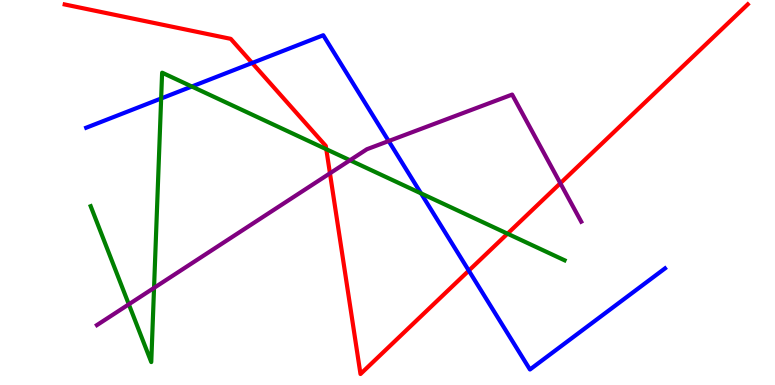[{'lines': ['blue', 'red'], 'intersections': [{'x': 3.25, 'y': 8.36}, {'x': 6.05, 'y': 2.97}]}, {'lines': ['green', 'red'], 'intersections': [{'x': 4.21, 'y': 6.12}, {'x': 6.55, 'y': 3.93}]}, {'lines': ['purple', 'red'], 'intersections': [{'x': 4.26, 'y': 5.5}, {'x': 7.23, 'y': 5.24}]}, {'lines': ['blue', 'green'], 'intersections': [{'x': 2.08, 'y': 7.44}, {'x': 2.48, 'y': 7.75}, {'x': 5.43, 'y': 4.98}]}, {'lines': ['blue', 'purple'], 'intersections': [{'x': 5.02, 'y': 6.34}]}, {'lines': ['green', 'purple'], 'intersections': [{'x': 1.66, 'y': 2.1}, {'x': 1.99, 'y': 2.52}, {'x': 4.52, 'y': 5.84}]}]